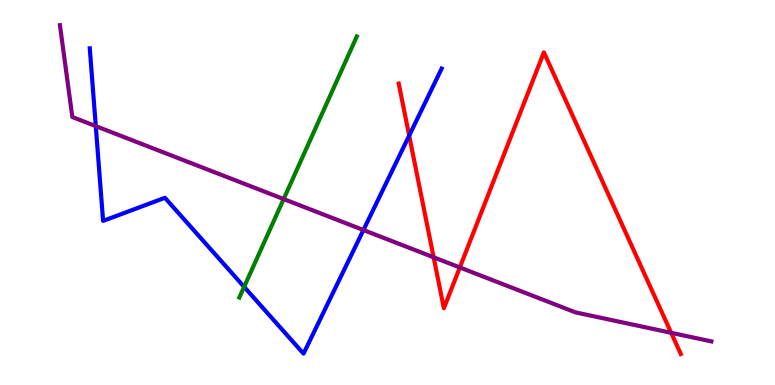[{'lines': ['blue', 'red'], 'intersections': [{'x': 5.28, 'y': 6.48}]}, {'lines': ['green', 'red'], 'intersections': []}, {'lines': ['purple', 'red'], 'intersections': [{'x': 5.6, 'y': 3.32}, {'x': 5.93, 'y': 3.05}, {'x': 8.66, 'y': 1.36}]}, {'lines': ['blue', 'green'], 'intersections': [{'x': 3.15, 'y': 2.55}]}, {'lines': ['blue', 'purple'], 'intersections': [{'x': 1.24, 'y': 6.72}, {'x': 4.69, 'y': 4.03}]}, {'lines': ['green', 'purple'], 'intersections': [{'x': 3.66, 'y': 4.83}]}]